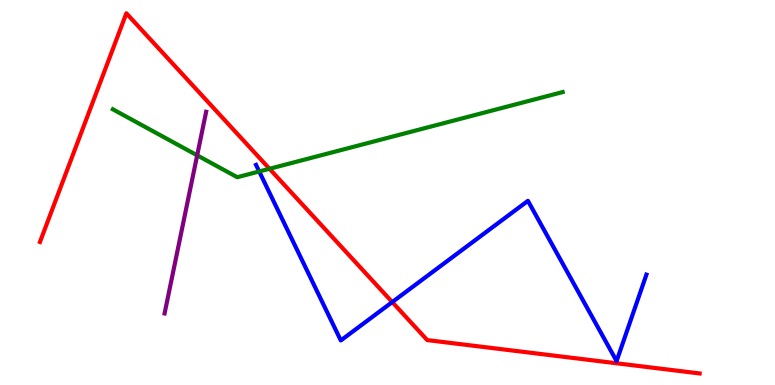[{'lines': ['blue', 'red'], 'intersections': [{'x': 5.06, 'y': 2.15}]}, {'lines': ['green', 'red'], 'intersections': [{'x': 3.48, 'y': 5.62}]}, {'lines': ['purple', 'red'], 'intersections': []}, {'lines': ['blue', 'green'], 'intersections': [{'x': 3.34, 'y': 5.55}]}, {'lines': ['blue', 'purple'], 'intersections': []}, {'lines': ['green', 'purple'], 'intersections': [{'x': 2.54, 'y': 5.97}]}]